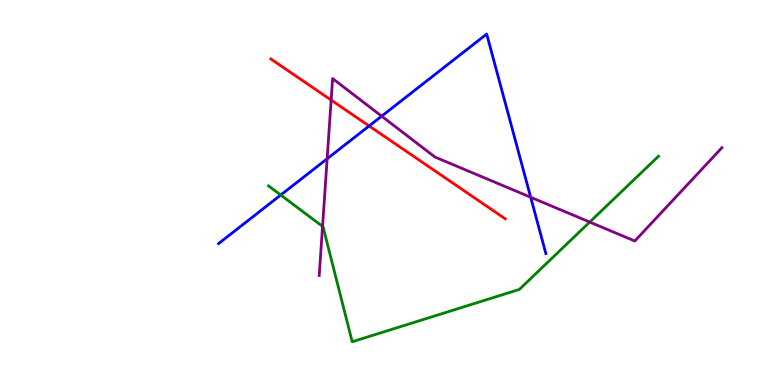[{'lines': ['blue', 'red'], 'intersections': [{'x': 4.76, 'y': 6.73}]}, {'lines': ['green', 'red'], 'intersections': []}, {'lines': ['purple', 'red'], 'intersections': [{'x': 4.27, 'y': 7.4}]}, {'lines': ['blue', 'green'], 'intersections': [{'x': 3.62, 'y': 4.93}]}, {'lines': ['blue', 'purple'], 'intersections': [{'x': 4.22, 'y': 5.88}, {'x': 4.92, 'y': 6.98}, {'x': 6.85, 'y': 4.88}]}, {'lines': ['green', 'purple'], 'intersections': [{'x': 4.16, 'y': 4.12}, {'x': 7.61, 'y': 4.23}]}]